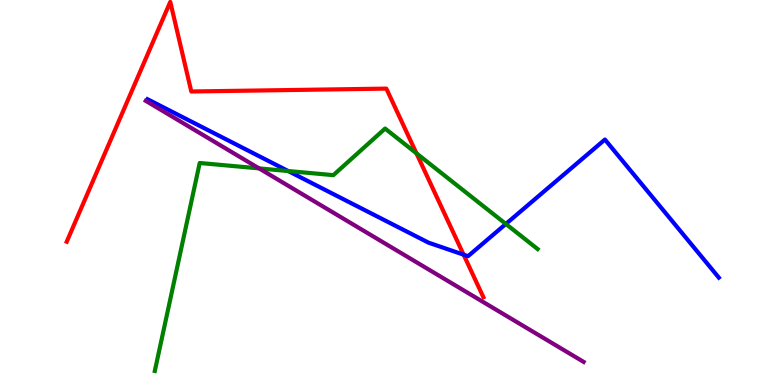[{'lines': ['blue', 'red'], 'intersections': [{'x': 5.98, 'y': 3.39}]}, {'lines': ['green', 'red'], 'intersections': [{'x': 5.37, 'y': 6.02}]}, {'lines': ['purple', 'red'], 'intersections': []}, {'lines': ['blue', 'green'], 'intersections': [{'x': 3.72, 'y': 5.56}, {'x': 6.53, 'y': 4.18}]}, {'lines': ['blue', 'purple'], 'intersections': []}, {'lines': ['green', 'purple'], 'intersections': [{'x': 3.34, 'y': 5.63}]}]